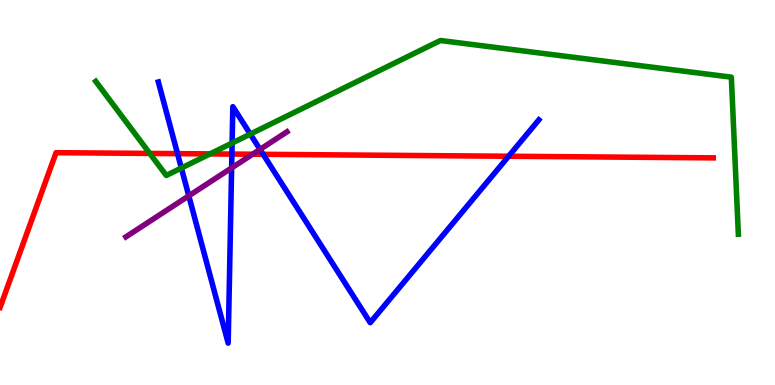[{'lines': ['blue', 'red'], 'intersections': [{'x': 2.29, 'y': 6.01}, {'x': 2.99, 'y': 6.0}, {'x': 3.4, 'y': 5.99}, {'x': 6.56, 'y': 5.94}]}, {'lines': ['green', 'red'], 'intersections': [{'x': 1.93, 'y': 6.01}, {'x': 2.71, 'y': 6.0}]}, {'lines': ['purple', 'red'], 'intersections': [{'x': 3.26, 'y': 5.99}]}, {'lines': ['blue', 'green'], 'intersections': [{'x': 2.34, 'y': 5.64}, {'x': 3.0, 'y': 6.28}, {'x': 3.23, 'y': 6.52}]}, {'lines': ['blue', 'purple'], 'intersections': [{'x': 2.44, 'y': 4.91}, {'x': 2.99, 'y': 5.64}, {'x': 3.36, 'y': 6.12}]}, {'lines': ['green', 'purple'], 'intersections': []}]